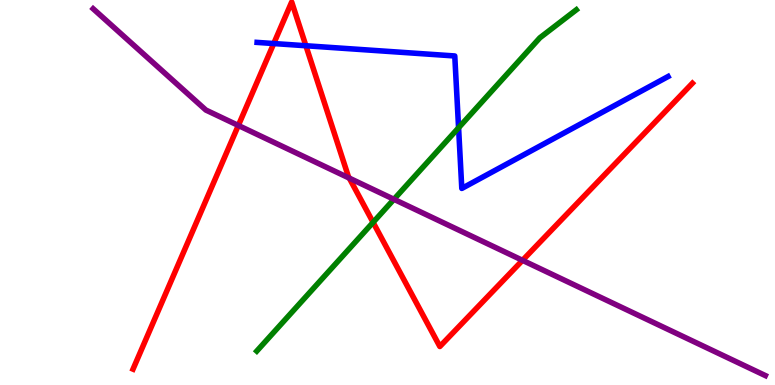[{'lines': ['blue', 'red'], 'intersections': [{'x': 3.53, 'y': 8.87}, {'x': 3.95, 'y': 8.81}]}, {'lines': ['green', 'red'], 'intersections': [{'x': 4.81, 'y': 4.22}]}, {'lines': ['purple', 'red'], 'intersections': [{'x': 3.08, 'y': 6.74}, {'x': 4.51, 'y': 5.37}, {'x': 6.74, 'y': 3.24}]}, {'lines': ['blue', 'green'], 'intersections': [{'x': 5.92, 'y': 6.68}]}, {'lines': ['blue', 'purple'], 'intersections': []}, {'lines': ['green', 'purple'], 'intersections': [{'x': 5.08, 'y': 4.82}]}]